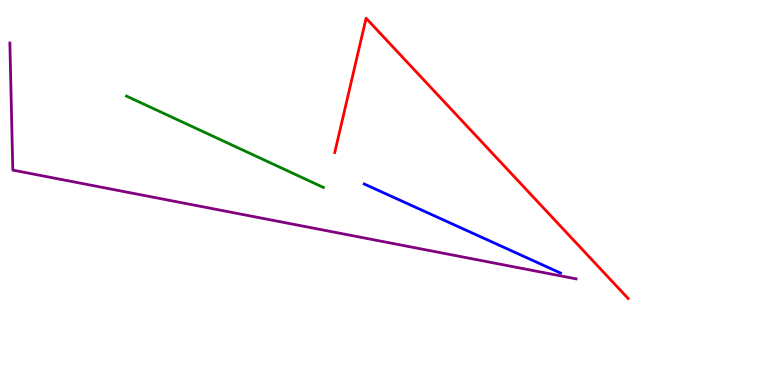[{'lines': ['blue', 'red'], 'intersections': []}, {'lines': ['green', 'red'], 'intersections': []}, {'lines': ['purple', 'red'], 'intersections': []}, {'lines': ['blue', 'green'], 'intersections': []}, {'lines': ['blue', 'purple'], 'intersections': []}, {'lines': ['green', 'purple'], 'intersections': []}]